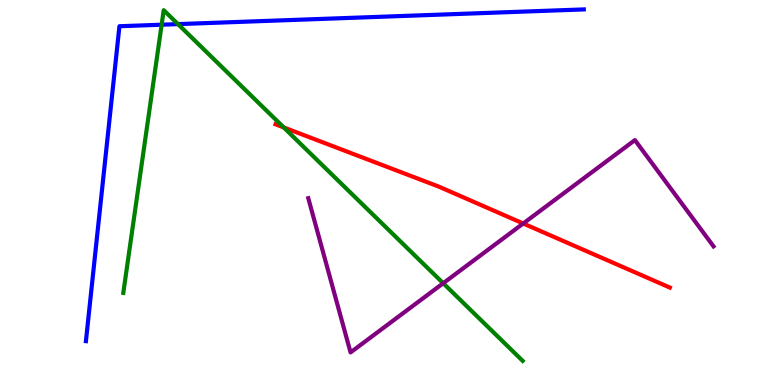[{'lines': ['blue', 'red'], 'intersections': []}, {'lines': ['green', 'red'], 'intersections': [{'x': 3.66, 'y': 6.69}]}, {'lines': ['purple', 'red'], 'intersections': [{'x': 6.75, 'y': 4.19}]}, {'lines': ['blue', 'green'], 'intersections': [{'x': 2.09, 'y': 9.36}, {'x': 2.3, 'y': 9.37}]}, {'lines': ['blue', 'purple'], 'intersections': []}, {'lines': ['green', 'purple'], 'intersections': [{'x': 5.72, 'y': 2.64}]}]